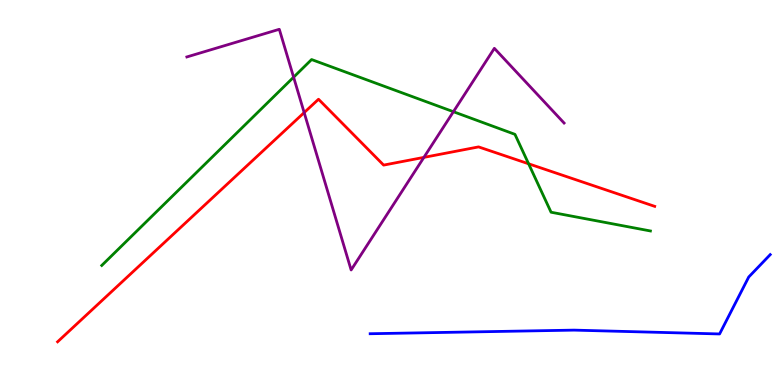[{'lines': ['blue', 'red'], 'intersections': []}, {'lines': ['green', 'red'], 'intersections': [{'x': 6.82, 'y': 5.75}]}, {'lines': ['purple', 'red'], 'intersections': [{'x': 3.92, 'y': 7.08}, {'x': 5.47, 'y': 5.91}]}, {'lines': ['blue', 'green'], 'intersections': []}, {'lines': ['blue', 'purple'], 'intersections': []}, {'lines': ['green', 'purple'], 'intersections': [{'x': 3.79, 'y': 7.99}, {'x': 5.85, 'y': 7.1}]}]